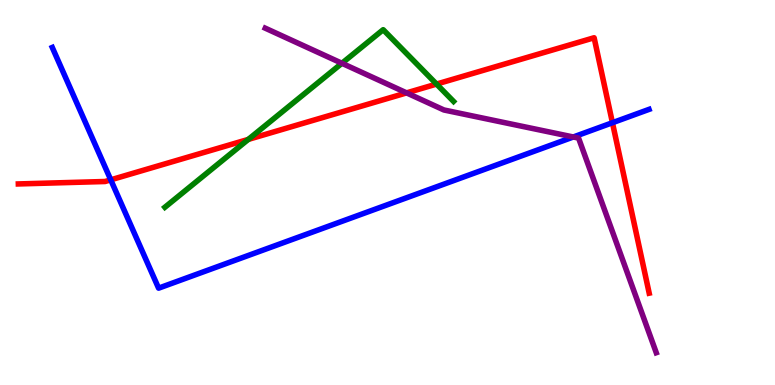[{'lines': ['blue', 'red'], 'intersections': [{'x': 1.43, 'y': 5.33}, {'x': 7.9, 'y': 6.81}]}, {'lines': ['green', 'red'], 'intersections': [{'x': 3.2, 'y': 6.38}, {'x': 5.63, 'y': 7.82}]}, {'lines': ['purple', 'red'], 'intersections': [{'x': 5.25, 'y': 7.59}]}, {'lines': ['blue', 'green'], 'intersections': []}, {'lines': ['blue', 'purple'], 'intersections': [{'x': 7.4, 'y': 6.44}]}, {'lines': ['green', 'purple'], 'intersections': [{'x': 4.41, 'y': 8.36}]}]